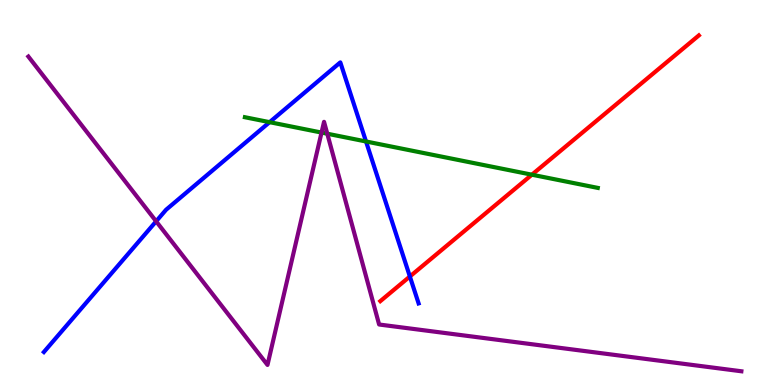[{'lines': ['blue', 'red'], 'intersections': [{'x': 5.29, 'y': 2.82}]}, {'lines': ['green', 'red'], 'intersections': [{'x': 6.86, 'y': 5.46}]}, {'lines': ['purple', 'red'], 'intersections': []}, {'lines': ['blue', 'green'], 'intersections': [{'x': 3.48, 'y': 6.83}, {'x': 4.72, 'y': 6.33}]}, {'lines': ['blue', 'purple'], 'intersections': [{'x': 2.01, 'y': 4.25}]}, {'lines': ['green', 'purple'], 'intersections': [{'x': 4.15, 'y': 6.56}, {'x': 4.22, 'y': 6.53}]}]